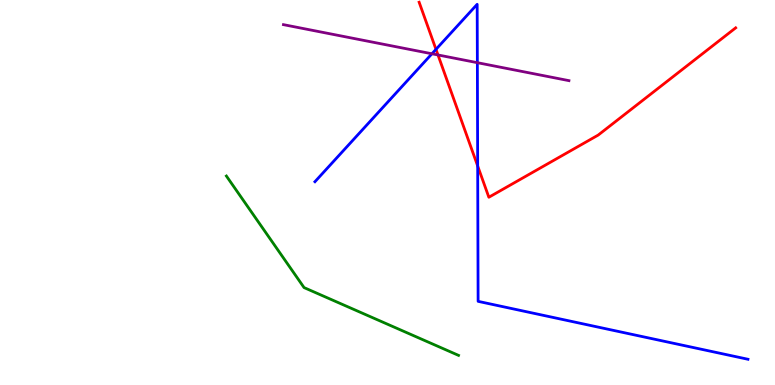[{'lines': ['blue', 'red'], 'intersections': [{'x': 5.63, 'y': 8.72}, {'x': 6.16, 'y': 5.69}]}, {'lines': ['green', 'red'], 'intersections': []}, {'lines': ['purple', 'red'], 'intersections': [{'x': 5.65, 'y': 8.57}]}, {'lines': ['blue', 'green'], 'intersections': []}, {'lines': ['blue', 'purple'], 'intersections': [{'x': 5.57, 'y': 8.6}, {'x': 6.16, 'y': 8.37}]}, {'lines': ['green', 'purple'], 'intersections': []}]